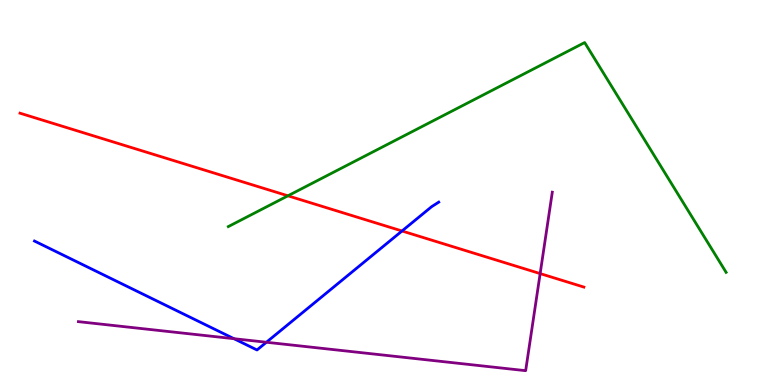[{'lines': ['blue', 'red'], 'intersections': [{'x': 5.19, 'y': 4.0}]}, {'lines': ['green', 'red'], 'intersections': [{'x': 3.72, 'y': 4.91}]}, {'lines': ['purple', 'red'], 'intersections': [{'x': 6.97, 'y': 2.89}]}, {'lines': ['blue', 'green'], 'intersections': []}, {'lines': ['blue', 'purple'], 'intersections': [{'x': 3.02, 'y': 1.2}, {'x': 3.44, 'y': 1.11}]}, {'lines': ['green', 'purple'], 'intersections': []}]